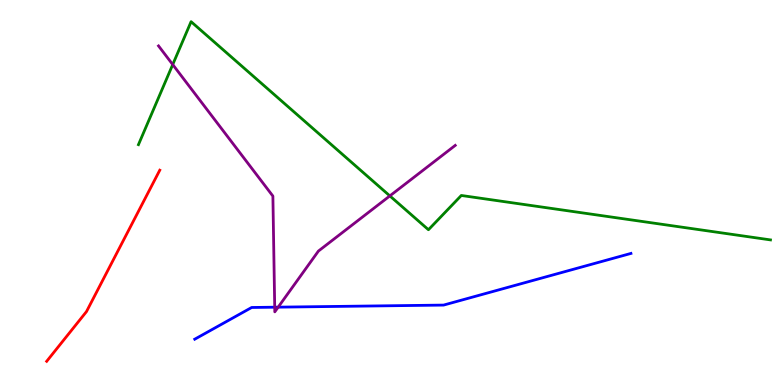[{'lines': ['blue', 'red'], 'intersections': []}, {'lines': ['green', 'red'], 'intersections': []}, {'lines': ['purple', 'red'], 'intersections': []}, {'lines': ['blue', 'green'], 'intersections': []}, {'lines': ['blue', 'purple'], 'intersections': [{'x': 3.54, 'y': 2.02}, {'x': 3.59, 'y': 2.02}]}, {'lines': ['green', 'purple'], 'intersections': [{'x': 2.23, 'y': 8.32}, {'x': 5.03, 'y': 4.91}]}]